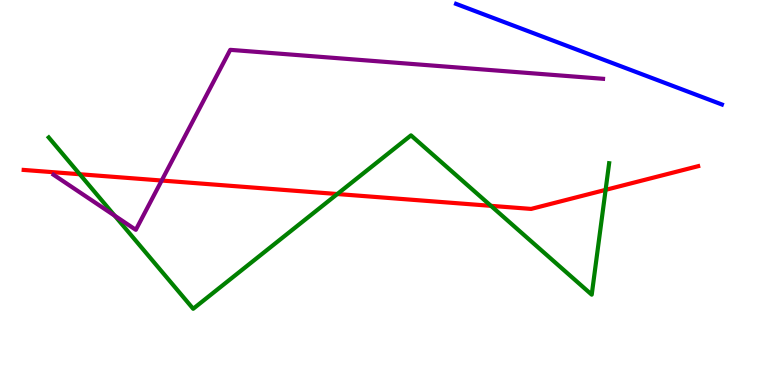[{'lines': ['blue', 'red'], 'intersections': []}, {'lines': ['green', 'red'], 'intersections': [{'x': 1.03, 'y': 5.47}, {'x': 4.35, 'y': 4.96}, {'x': 6.33, 'y': 4.65}, {'x': 7.81, 'y': 5.07}]}, {'lines': ['purple', 'red'], 'intersections': [{'x': 2.09, 'y': 5.31}]}, {'lines': ['blue', 'green'], 'intersections': []}, {'lines': ['blue', 'purple'], 'intersections': []}, {'lines': ['green', 'purple'], 'intersections': [{'x': 1.48, 'y': 4.4}]}]